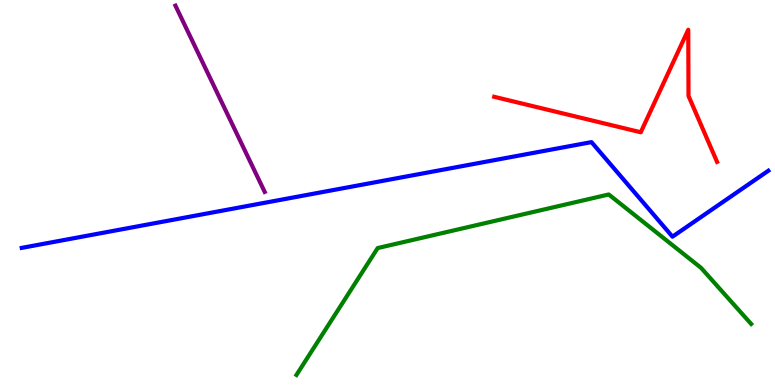[{'lines': ['blue', 'red'], 'intersections': []}, {'lines': ['green', 'red'], 'intersections': []}, {'lines': ['purple', 'red'], 'intersections': []}, {'lines': ['blue', 'green'], 'intersections': []}, {'lines': ['blue', 'purple'], 'intersections': []}, {'lines': ['green', 'purple'], 'intersections': []}]